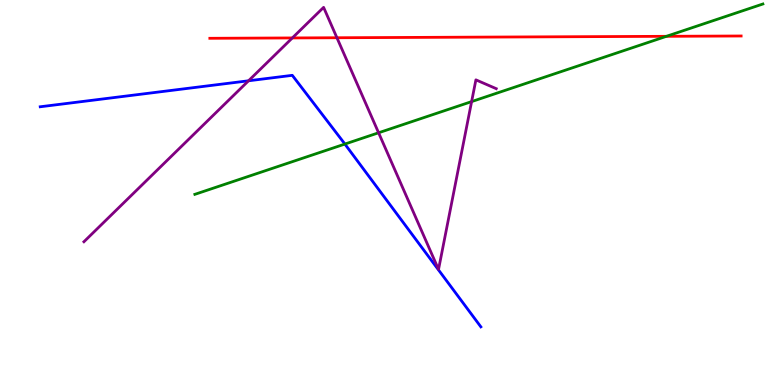[{'lines': ['blue', 'red'], 'intersections': []}, {'lines': ['green', 'red'], 'intersections': [{'x': 8.6, 'y': 9.06}]}, {'lines': ['purple', 'red'], 'intersections': [{'x': 3.77, 'y': 9.01}, {'x': 4.35, 'y': 9.02}]}, {'lines': ['blue', 'green'], 'intersections': [{'x': 4.45, 'y': 6.26}]}, {'lines': ['blue', 'purple'], 'intersections': [{'x': 3.21, 'y': 7.9}]}, {'lines': ['green', 'purple'], 'intersections': [{'x': 4.89, 'y': 6.55}, {'x': 6.09, 'y': 7.36}]}]